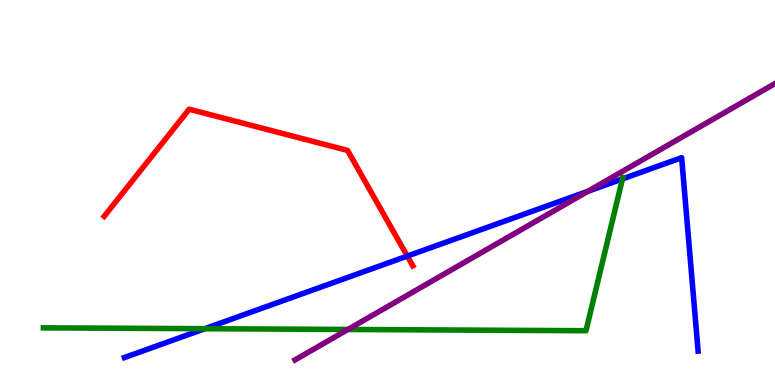[{'lines': ['blue', 'red'], 'intersections': [{'x': 5.26, 'y': 3.35}]}, {'lines': ['green', 'red'], 'intersections': []}, {'lines': ['purple', 'red'], 'intersections': []}, {'lines': ['blue', 'green'], 'intersections': [{'x': 2.64, 'y': 1.46}, {'x': 8.03, 'y': 5.35}]}, {'lines': ['blue', 'purple'], 'intersections': [{'x': 7.58, 'y': 5.03}]}, {'lines': ['green', 'purple'], 'intersections': [{'x': 4.49, 'y': 1.44}]}]